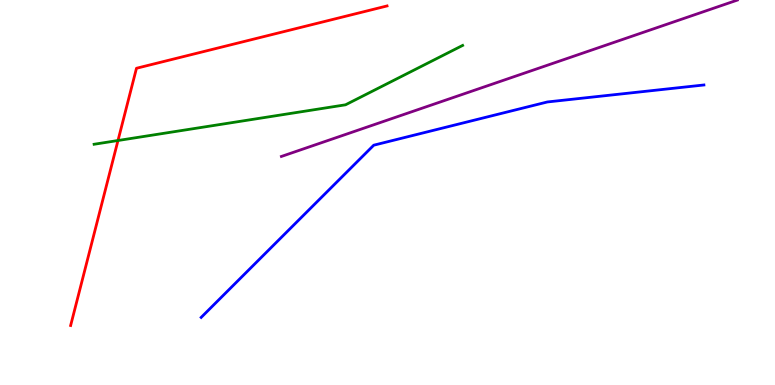[{'lines': ['blue', 'red'], 'intersections': []}, {'lines': ['green', 'red'], 'intersections': [{'x': 1.52, 'y': 6.35}]}, {'lines': ['purple', 'red'], 'intersections': []}, {'lines': ['blue', 'green'], 'intersections': []}, {'lines': ['blue', 'purple'], 'intersections': []}, {'lines': ['green', 'purple'], 'intersections': []}]